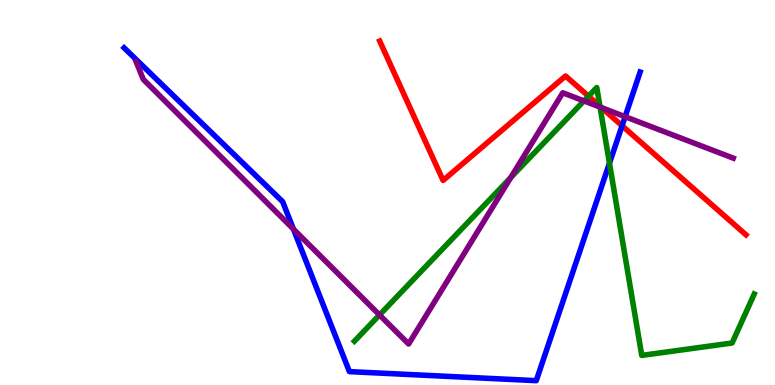[{'lines': ['blue', 'red'], 'intersections': [{'x': 8.03, 'y': 6.73}]}, {'lines': ['green', 'red'], 'intersections': [{'x': 7.59, 'y': 7.5}, {'x': 7.74, 'y': 7.24}]}, {'lines': ['purple', 'red'], 'intersections': [{'x': 7.76, 'y': 7.2}]}, {'lines': ['blue', 'green'], 'intersections': [{'x': 7.86, 'y': 5.76}]}, {'lines': ['blue', 'purple'], 'intersections': [{'x': 3.79, 'y': 4.05}, {'x': 8.07, 'y': 6.97}]}, {'lines': ['green', 'purple'], 'intersections': [{'x': 4.9, 'y': 1.82}, {'x': 6.59, 'y': 5.39}, {'x': 7.54, 'y': 7.38}, {'x': 7.74, 'y': 7.22}]}]